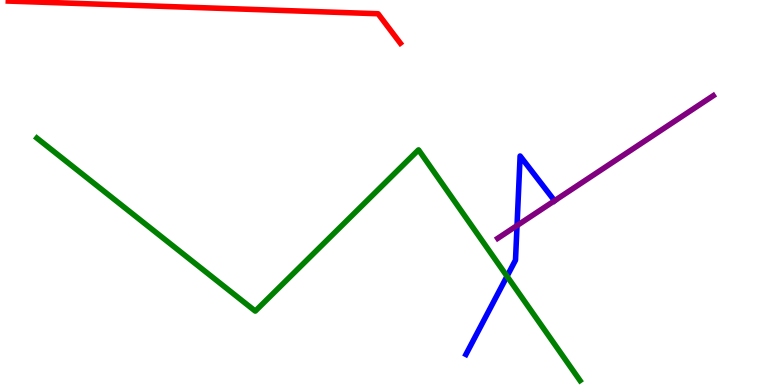[{'lines': ['blue', 'red'], 'intersections': []}, {'lines': ['green', 'red'], 'intersections': []}, {'lines': ['purple', 'red'], 'intersections': []}, {'lines': ['blue', 'green'], 'intersections': [{'x': 6.54, 'y': 2.82}]}, {'lines': ['blue', 'purple'], 'intersections': [{'x': 6.67, 'y': 4.14}, {'x': 7.16, 'y': 4.79}]}, {'lines': ['green', 'purple'], 'intersections': []}]